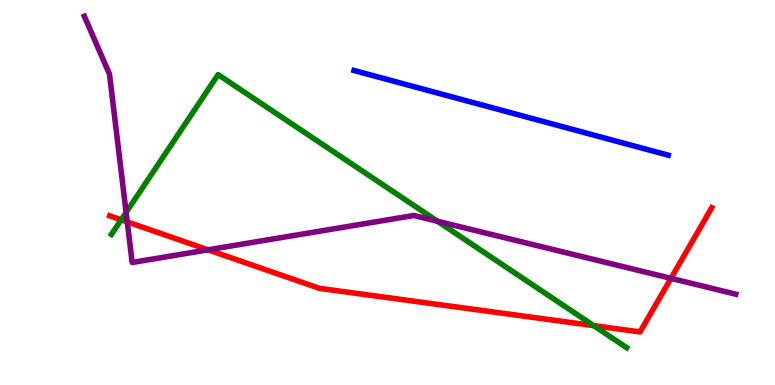[{'lines': ['blue', 'red'], 'intersections': []}, {'lines': ['green', 'red'], 'intersections': [{'x': 1.56, 'y': 4.29}, {'x': 7.66, 'y': 1.54}]}, {'lines': ['purple', 'red'], 'intersections': [{'x': 1.64, 'y': 4.24}, {'x': 2.68, 'y': 3.51}, {'x': 8.66, 'y': 2.77}]}, {'lines': ['blue', 'green'], 'intersections': []}, {'lines': ['blue', 'purple'], 'intersections': []}, {'lines': ['green', 'purple'], 'intersections': [{'x': 1.63, 'y': 4.48}, {'x': 5.65, 'y': 4.25}]}]